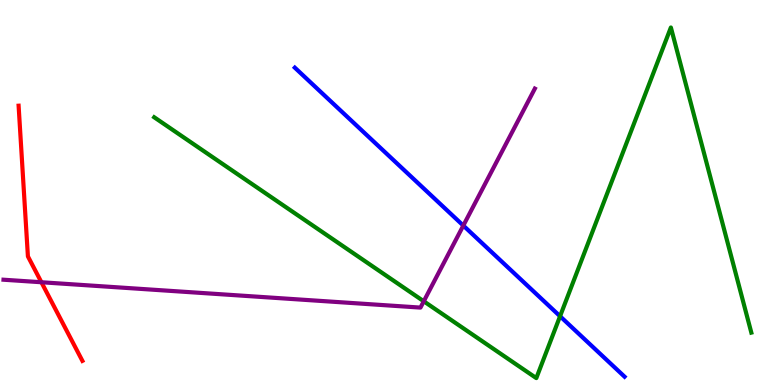[{'lines': ['blue', 'red'], 'intersections': []}, {'lines': ['green', 'red'], 'intersections': []}, {'lines': ['purple', 'red'], 'intersections': [{'x': 0.534, 'y': 2.67}]}, {'lines': ['blue', 'green'], 'intersections': [{'x': 7.23, 'y': 1.79}]}, {'lines': ['blue', 'purple'], 'intersections': [{'x': 5.98, 'y': 4.14}]}, {'lines': ['green', 'purple'], 'intersections': [{'x': 5.47, 'y': 2.17}]}]